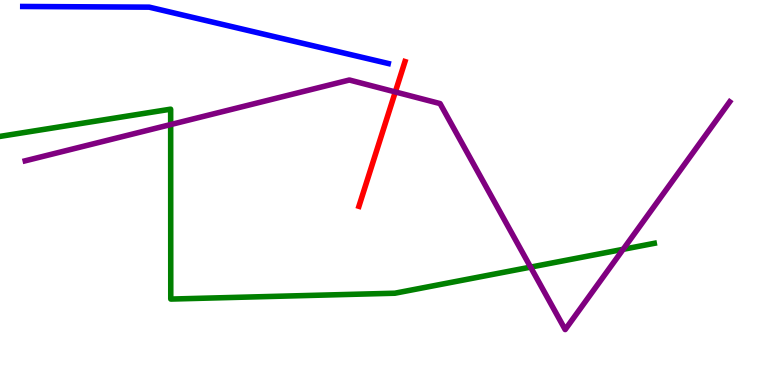[{'lines': ['blue', 'red'], 'intersections': []}, {'lines': ['green', 'red'], 'intersections': []}, {'lines': ['purple', 'red'], 'intersections': [{'x': 5.1, 'y': 7.61}]}, {'lines': ['blue', 'green'], 'intersections': []}, {'lines': ['blue', 'purple'], 'intersections': []}, {'lines': ['green', 'purple'], 'intersections': [{'x': 2.2, 'y': 6.76}, {'x': 6.85, 'y': 3.06}, {'x': 8.04, 'y': 3.52}]}]